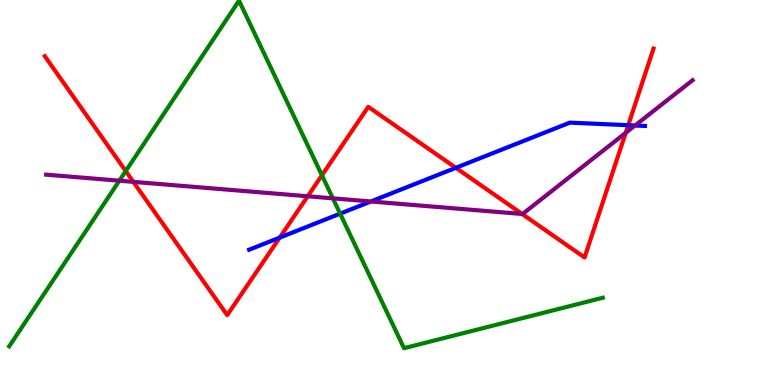[{'lines': ['blue', 'red'], 'intersections': [{'x': 3.61, 'y': 3.83}, {'x': 5.88, 'y': 5.64}, {'x': 8.11, 'y': 6.75}]}, {'lines': ['green', 'red'], 'intersections': [{'x': 1.62, 'y': 5.56}, {'x': 4.15, 'y': 5.45}]}, {'lines': ['purple', 'red'], 'intersections': [{'x': 1.72, 'y': 5.28}, {'x': 3.97, 'y': 4.9}, {'x': 6.74, 'y': 4.44}, {'x': 8.07, 'y': 6.55}]}, {'lines': ['blue', 'green'], 'intersections': [{'x': 4.39, 'y': 4.45}]}, {'lines': ['blue', 'purple'], 'intersections': [{'x': 4.79, 'y': 4.77}, {'x': 8.19, 'y': 6.74}]}, {'lines': ['green', 'purple'], 'intersections': [{'x': 1.54, 'y': 5.31}, {'x': 4.3, 'y': 4.85}]}]